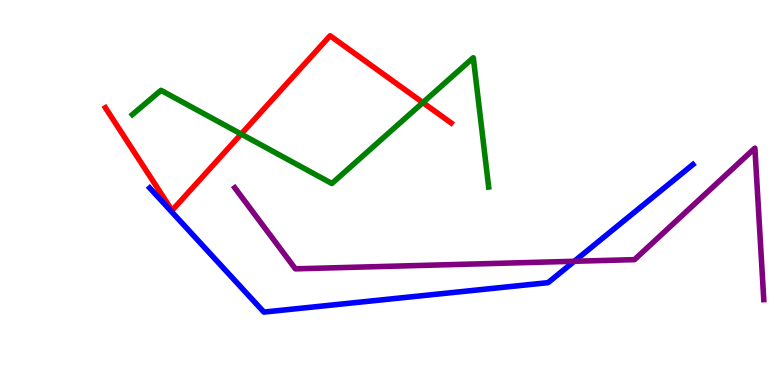[{'lines': ['blue', 'red'], 'intersections': []}, {'lines': ['green', 'red'], 'intersections': [{'x': 3.11, 'y': 6.52}, {'x': 5.46, 'y': 7.34}]}, {'lines': ['purple', 'red'], 'intersections': []}, {'lines': ['blue', 'green'], 'intersections': []}, {'lines': ['blue', 'purple'], 'intersections': [{'x': 7.41, 'y': 3.21}]}, {'lines': ['green', 'purple'], 'intersections': []}]